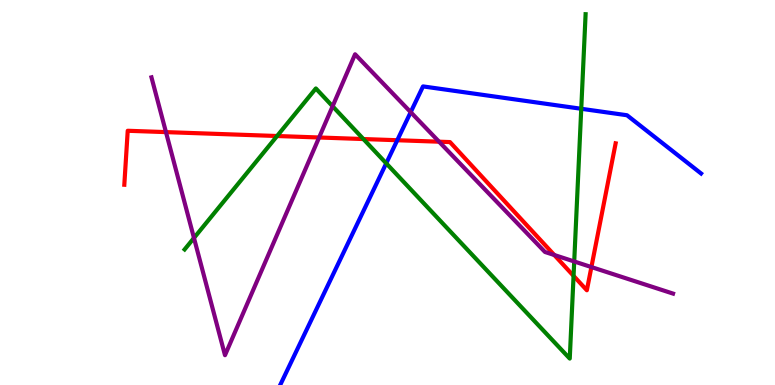[{'lines': ['blue', 'red'], 'intersections': [{'x': 5.13, 'y': 6.36}]}, {'lines': ['green', 'red'], 'intersections': [{'x': 3.58, 'y': 6.47}, {'x': 4.69, 'y': 6.39}, {'x': 7.4, 'y': 2.83}]}, {'lines': ['purple', 'red'], 'intersections': [{'x': 2.14, 'y': 6.57}, {'x': 4.12, 'y': 6.43}, {'x': 5.67, 'y': 6.32}, {'x': 7.15, 'y': 3.38}, {'x': 7.63, 'y': 3.06}]}, {'lines': ['blue', 'green'], 'intersections': [{'x': 4.98, 'y': 5.76}, {'x': 7.5, 'y': 7.17}]}, {'lines': ['blue', 'purple'], 'intersections': [{'x': 5.3, 'y': 7.09}]}, {'lines': ['green', 'purple'], 'intersections': [{'x': 2.5, 'y': 3.82}, {'x': 4.29, 'y': 7.24}, {'x': 7.41, 'y': 3.21}]}]